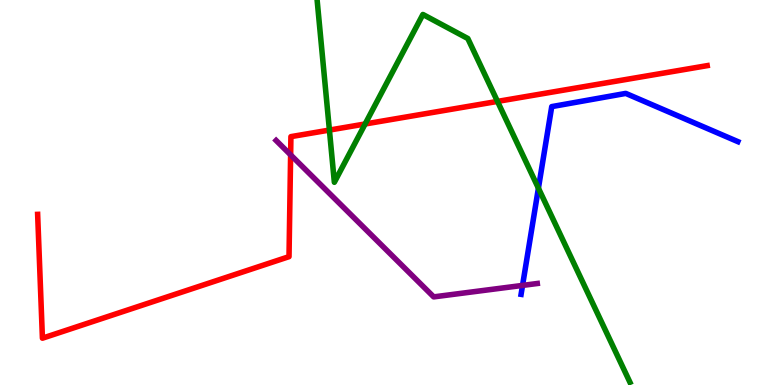[{'lines': ['blue', 'red'], 'intersections': []}, {'lines': ['green', 'red'], 'intersections': [{'x': 4.25, 'y': 6.62}, {'x': 4.71, 'y': 6.78}, {'x': 6.42, 'y': 7.37}]}, {'lines': ['purple', 'red'], 'intersections': [{'x': 3.75, 'y': 5.98}]}, {'lines': ['blue', 'green'], 'intersections': [{'x': 6.95, 'y': 5.11}]}, {'lines': ['blue', 'purple'], 'intersections': [{'x': 6.74, 'y': 2.59}]}, {'lines': ['green', 'purple'], 'intersections': []}]